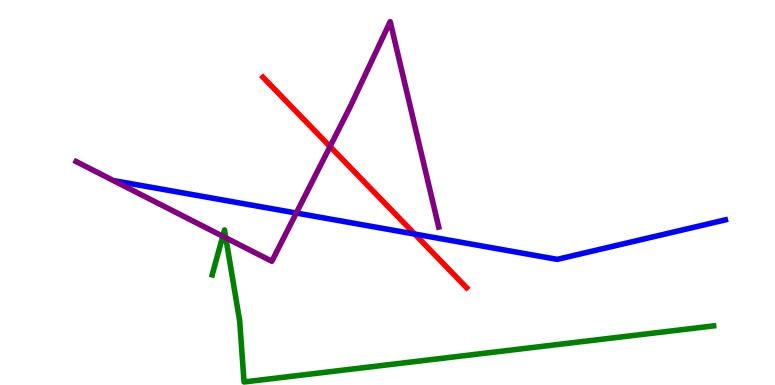[{'lines': ['blue', 'red'], 'intersections': [{'x': 5.35, 'y': 3.92}]}, {'lines': ['green', 'red'], 'intersections': []}, {'lines': ['purple', 'red'], 'intersections': [{'x': 4.26, 'y': 6.19}]}, {'lines': ['blue', 'green'], 'intersections': []}, {'lines': ['blue', 'purple'], 'intersections': [{'x': 3.82, 'y': 4.47}]}, {'lines': ['green', 'purple'], 'intersections': [{'x': 2.87, 'y': 3.86}, {'x': 2.91, 'y': 3.82}]}]